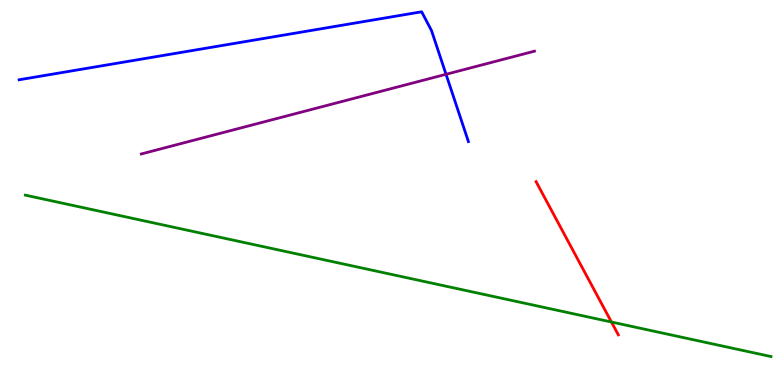[{'lines': ['blue', 'red'], 'intersections': []}, {'lines': ['green', 'red'], 'intersections': [{'x': 7.89, 'y': 1.64}]}, {'lines': ['purple', 'red'], 'intersections': []}, {'lines': ['blue', 'green'], 'intersections': []}, {'lines': ['blue', 'purple'], 'intersections': [{'x': 5.76, 'y': 8.07}]}, {'lines': ['green', 'purple'], 'intersections': []}]